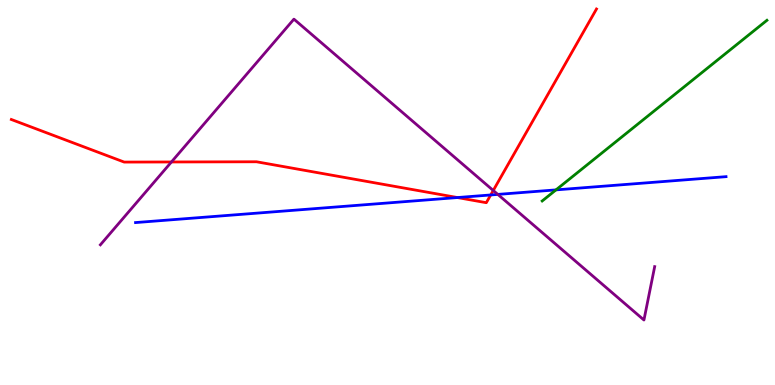[{'lines': ['blue', 'red'], 'intersections': [{'x': 5.9, 'y': 4.87}, {'x': 6.33, 'y': 4.94}]}, {'lines': ['green', 'red'], 'intersections': []}, {'lines': ['purple', 'red'], 'intersections': [{'x': 2.21, 'y': 5.79}, {'x': 6.36, 'y': 5.05}]}, {'lines': ['blue', 'green'], 'intersections': [{'x': 7.17, 'y': 5.07}]}, {'lines': ['blue', 'purple'], 'intersections': [{'x': 6.42, 'y': 4.95}]}, {'lines': ['green', 'purple'], 'intersections': []}]